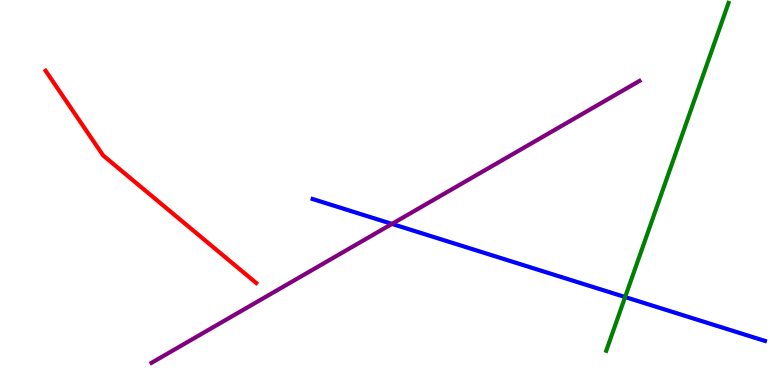[{'lines': ['blue', 'red'], 'intersections': []}, {'lines': ['green', 'red'], 'intersections': []}, {'lines': ['purple', 'red'], 'intersections': []}, {'lines': ['blue', 'green'], 'intersections': [{'x': 8.07, 'y': 2.28}]}, {'lines': ['blue', 'purple'], 'intersections': [{'x': 5.06, 'y': 4.18}]}, {'lines': ['green', 'purple'], 'intersections': []}]